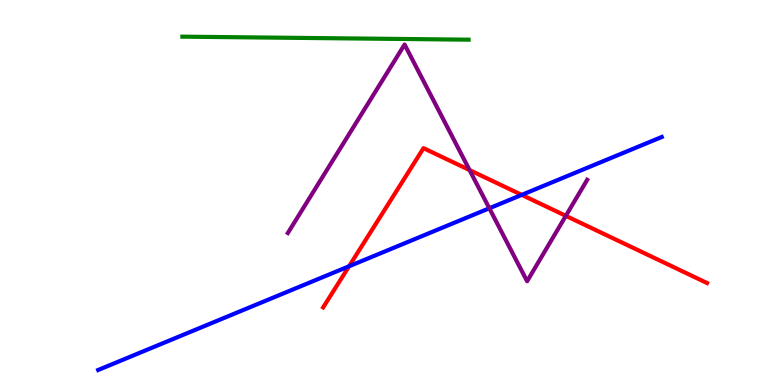[{'lines': ['blue', 'red'], 'intersections': [{'x': 4.5, 'y': 3.08}, {'x': 6.73, 'y': 4.94}]}, {'lines': ['green', 'red'], 'intersections': []}, {'lines': ['purple', 'red'], 'intersections': [{'x': 6.06, 'y': 5.58}, {'x': 7.3, 'y': 4.39}]}, {'lines': ['blue', 'green'], 'intersections': []}, {'lines': ['blue', 'purple'], 'intersections': [{'x': 6.31, 'y': 4.59}]}, {'lines': ['green', 'purple'], 'intersections': []}]